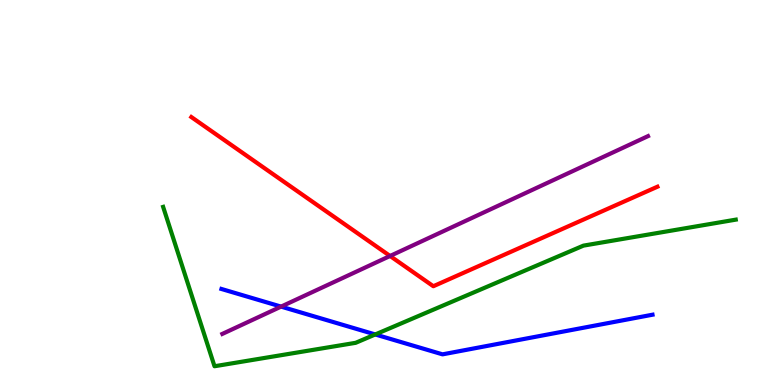[{'lines': ['blue', 'red'], 'intersections': []}, {'lines': ['green', 'red'], 'intersections': []}, {'lines': ['purple', 'red'], 'intersections': [{'x': 5.03, 'y': 3.35}]}, {'lines': ['blue', 'green'], 'intersections': [{'x': 4.84, 'y': 1.31}]}, {'lines': ['blue', 'purple'], 'intersections': [{'x': 3.63, 'y': 2.04}]}, {'lines': ['green', 'purple'], 'intersections': []}]